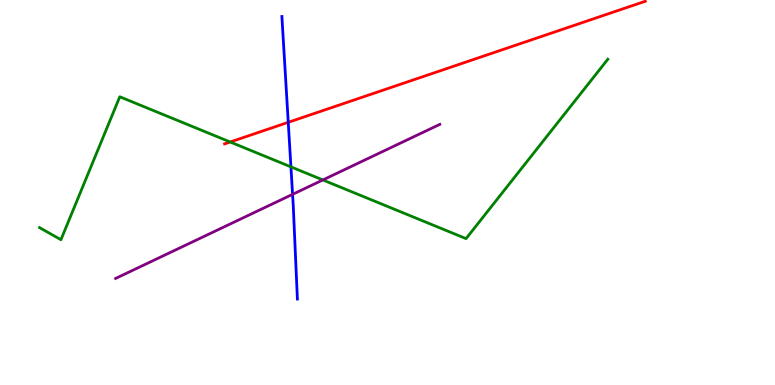[{'lines': ['blue', 'red'], 'intersections': [{'x': 3.72, 'y': 6.82}]}, {'lines': ['green', 'red'], 'intersections': [{'x': 2.97, 'y': 6.31}]}, {'lines': ['purple', 'red'], 'intersections': []}, {'lines': ['blue', 'green'], 'intersections': [{'x': 3.75, 'y': 5.67}]}, {'lines': ['blue', 'purple'], 'intersections': [{'x': 3.78, 'y': 4.95}]}, {'lines': ['green', 'purple'], 'intersections': [{'x': 4.17, 'y': 5.33}]}]